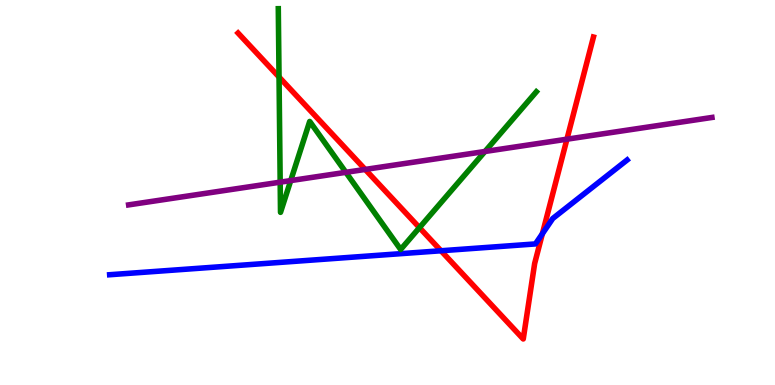[{'lines': ['blue', 'red'], 'intersections': [{'x': 5.69, 'y': 3.49}, {'x': 7.0, 'y': 3.93}]}, {'lines': ['green', 'red'], 'intersections': [{'x': 3.6, 'y': 8.0}, {'x': 5.41, 'y': 4.09}]}, {'lines': ['purple', 'red'], 'intersections': [{'x': 4.71, 'y': 5.6}, {'x': 7.32, 'y': 6.38}]}, {'lines': ['blue', 'green'], 'intersections': []}, {'lines': ['blue', 'purple'], 'intersections': []}, {'lines': ['green', 'purple'], 'intersections': [{'x': 3.62, 'y': 5.27}, {'x': 3.75, 'y': 5.31}, {'x': 4.46, 'y': 5.52}, {'x': 6.26, 'y': 6.07}]}]